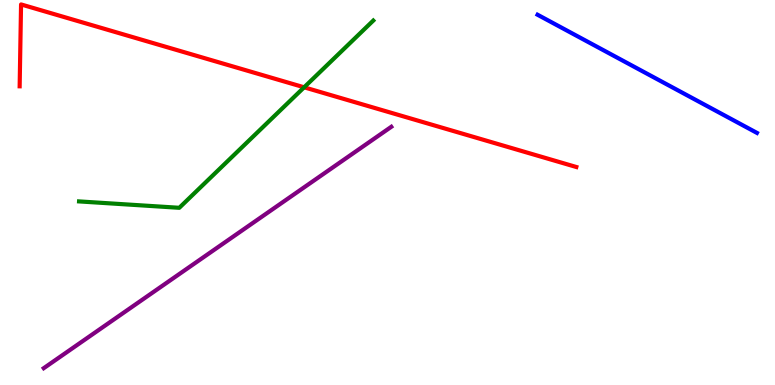[{'lines': ['blue', 'red'], 'intersections': []}, {'lines': ['green', 'red'], 'intersections': [{'x': 3.92, 'y': 7.73}]}, {'lines': ['purple', 'red'], 'intersections': []}, {'lines': ['blue', 'green'], 'intersections': []}, {'lines': ['blue', 'purple'], 'intersections': []}, {'lines': ['green', 'purple'], 'intersections': []}]